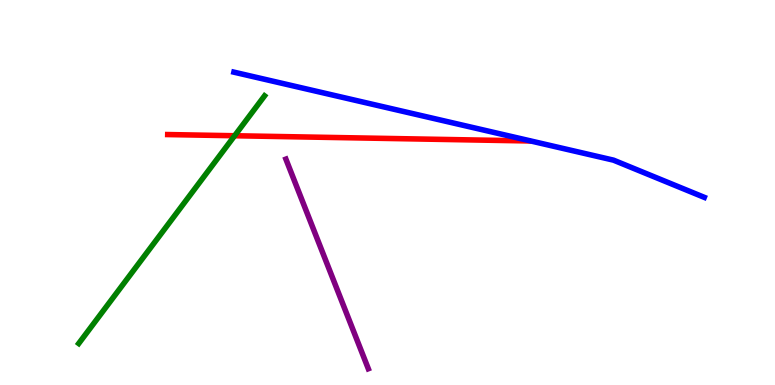[{'lines': ['blue', 'red'], 'intersections': []}, {'lines': ['green', 'red'], 'intersections': [{'x': 3.03, 'y': 6.47}]}, {'lines': ['purple', 'red'], 'intersections': []}, {'lines': ['blue', 'green'], 'intersections': []}, {'lines': ['blue', 'purple'], 'intersections': []}, {'lines': ['green', 'purple'], 'intersections': []}]